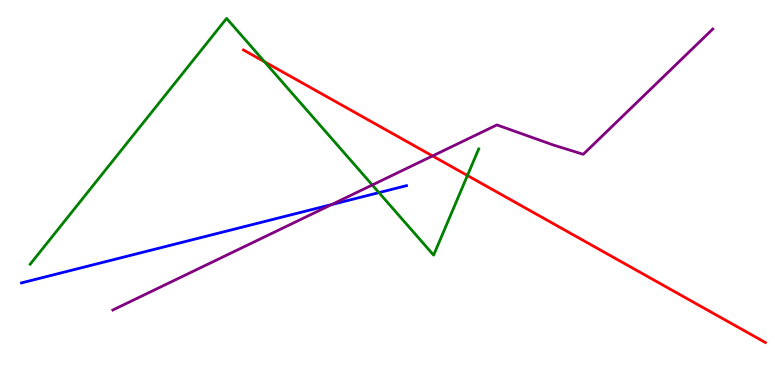[{'lines': ['blue', 'red'], 'intersections': []}, {'lines': ['green', 'red'], 'intersections': [{'x': 3.41, 'y': 8.39}, {'x': 6.03, 'y': 5.44}]}, {'lines': ['purple', 'red'], 'intersections': [{'x': 5.58, 'y': 5.95}]}, {'lines': ['blue', 'green'], 'intersections': [{'x': 4.89, 'y': 5.0}]}, {'lines': ['blue', 'purple'], 'intersections': [{'x': 4.28, 'y': 4.69}]}, {'lines': ['green', 'purple'], 'intersections': [{'x': 4.8, 'y': 5.2}]}]